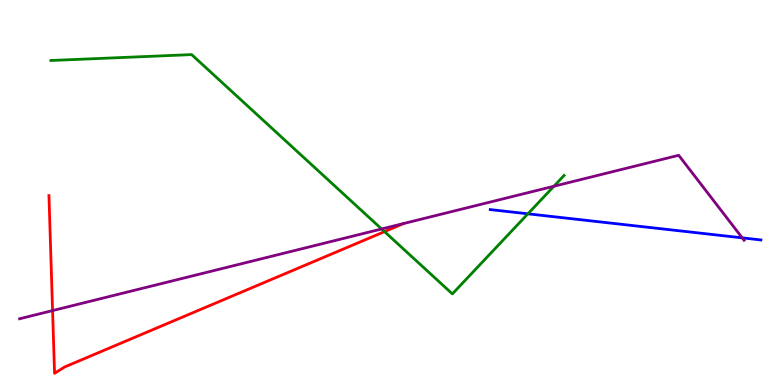[{'lines': ['blue', 'red'], 'intersections': []}, {'lines': ['green', 'red'], 'intersections': [{'x': 4.96, 'y': 3.98}]}, {'lines': ['purple', 'red'], 'intersections': [{'x': 0.678, 'y': 1.93}]}, {'lines': ['blue', 'green'], 'intersections': [{'x': 6.81, 'y': 4.45}]}, {'lines': ['blue', 'purple'], 'intersections': [{'x': 9.58, 'y': 3.82}]}, {'lines': ['green', 'purple'], 'intersections': [{'x': 4.92, 'y': 4.05}, {'x': 7.15, 'y': 5.16}]}]